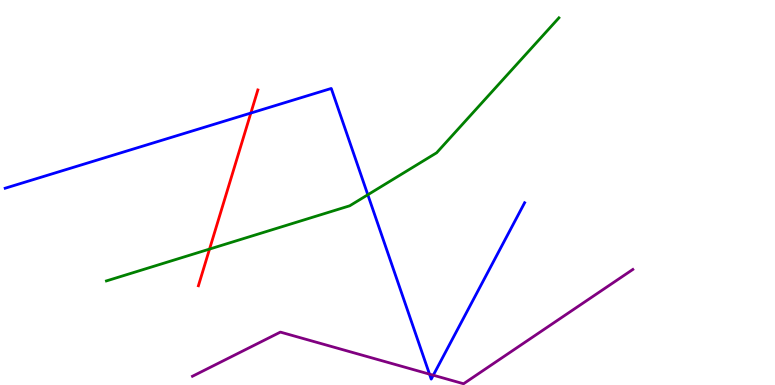[{'lines': ['blue', 'red'], 'intersections': [{'x': 3.24, 'y': 7.06}]}, {'lines': ['green', 'red'], 'intersections': [{'x': 2.7, 'y': 3.53}]}, {'lines': ['purple', 'red'], 'intersections': []}, {'lines': ['blue', 'green'], 'intersections': [{'x': 4.75, 'y': 4.94}]}, {'lines': ['blue', 'purple'], 'intersections': [{'x': 5.54, 'y': 0.282}, {'x': 5.59, 'y': 0.254}]}, {'lines': ['green', 'purple'], 'intersections': []}]